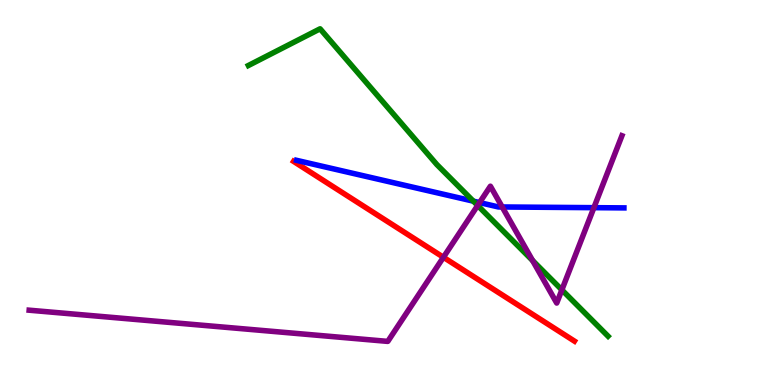[{'lines': ['blue', 'red'], 'intersections': []}, {'lines': ['green', 'red'], 'intersections': []}, {'lines': ['purple', 'red'], 'intersections': [{'x': 5.72, 'y': 3.32}]}, {'lines': ['blue', 'green'], 'intersections': [{'x': 6.11, 'y': 4.78}]}, {'lines': ['blue', 'purple'], 'intersections': [{'x': 6.19, 'y': 4.74}, {'x': 6.48, 'y': 4.62}, {'x': 7.66, 'y': 4.61}]}, {'lines': ['green', 'purple'], 'intersections': [{'x': 6.16, 'y': 4.66}, {'x': 6.87, 'y': 3.23}, {'x': 7.25, 'y': 2.47}]}]